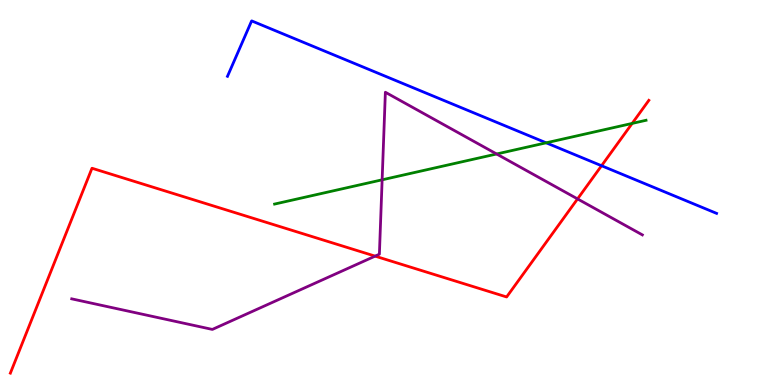[{'lines': ['blue', 'red'], 'intersections': [{'x': 7.76, 'y': 5.7}]}, {'lines': ['green', 'red'], 'intersections': [{'x': 8.16, 'y': 6.79}]}, {'lines': ['purple', 'red'], 'intersections': [{'x': 4.84, 'y': 3.35}, {'x': 7.45, 'y': 4.83}]}, {'lines': ['blue', 'green'], 'intersections': [{'x': 7.05, 'y': 6.29}]}, {'lines': ['blue', 'purple'], 'intersections': []}, {'lines': ['green', 'purple'], 'intersections': [{'x': 4.93, 'y': 5.33}, {'x': 6.41, 'y': 6.0}]}]